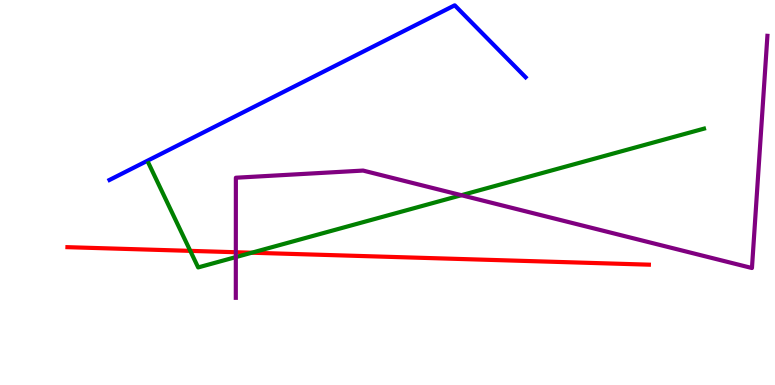[{'lines': ['blue', 'red'], 'intersections': []}, {'lines': ['green', 'red'], 'intersections': [{'x': 2.46, 'y': 3.48}, {'x': 3.25, 'y': 3.44}]}, {'lines': ['purple', 'red'], 'intersections': [{'x': 3.04, 'y': 3.45}]}, {'lines': ['blue', 'green'], 'intersections': []}, {'lines': ['blue', 'purple'], 'intersections': []}, {'lines': ['green', 'purple'], 'intersections': [{'x': 3.04, 'y': 3.32}, {'x': 5.95, 'y': 4.93}]}]